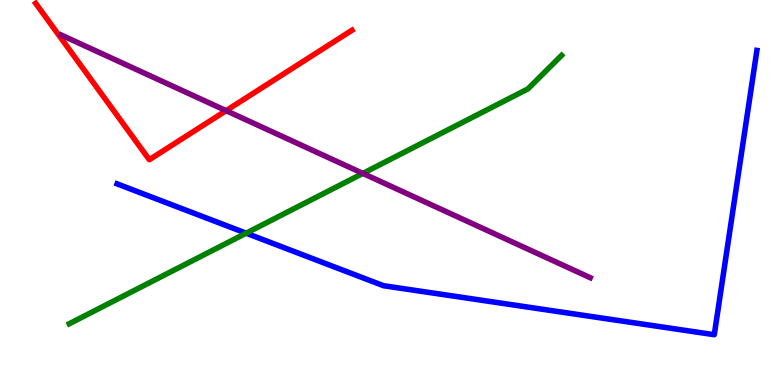[{'lines': ['blue', 'red'], 'intersections': []}, {'lines': ['green', 'red'], 'intersections': []}, {'lines': ['purple', 'red'], 'intersections': [{'x': 2.92, 'y': 7.13}]}, {'lines': ['blue', 'green'], 'intersections': [{'x': 3.18, 'y': 3.94}]}, {'lines': ['blue', 'purple'], 'intersections': []}, {'lines': ['green', 'purple'], 'intersections': [{'x': 4.68, 'y': 5.5}]}]